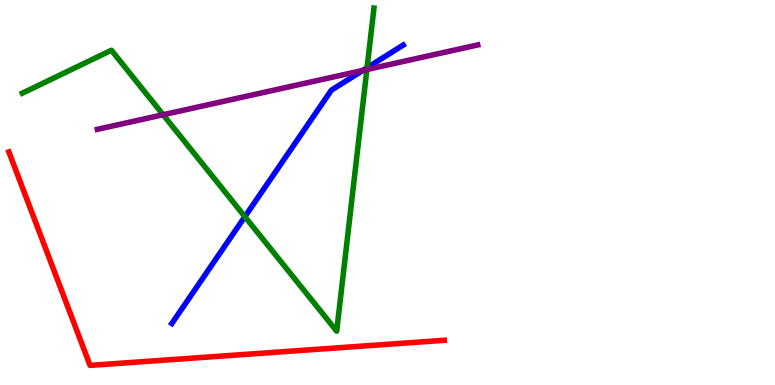[{'lines': ['blue', 'red'], 'intersections': []}, {'lines': ['green', 'red'], 'intersections': []}, {'lines': ['purple', 'red'], 'intersections': []}, {'lines': ['blue', 'green'], 'intersections': [{'x': 3.16, 'y': 4.37}, {'x': 4.74, 'y': 8.24}]}, {'lines': ['blue', 'purple'], 'intersections': [{'x': 4.68, 'y': 8.17}]}, {'lines': ['green', 'purple'], 'intersections': [{'x': 2.1, 'y': 7.02}, {'x': 4.73, 'y': 8.19}]}]